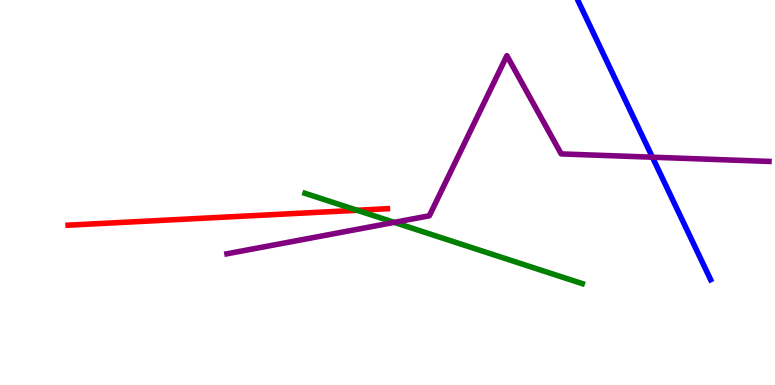[{'lines': ['blue', 'red'], 'intersections': []}, {'lines': ['green', 'red'], 'intersections': [{'x': 4.61, 'y': 4.54}]}, {'lines': ['purple', 'red'], 'intersections': []}, {'lines': ['blue', 'green'], 'intersections': []}, {'lines': ['blue', 'purple'], 'intersections': [{'x': 8.42, 'y': 5.92}]}, {'lines': ['green', 'purple'], 'intersections': [{'x': 5.09, 'y': 4.22}]}]